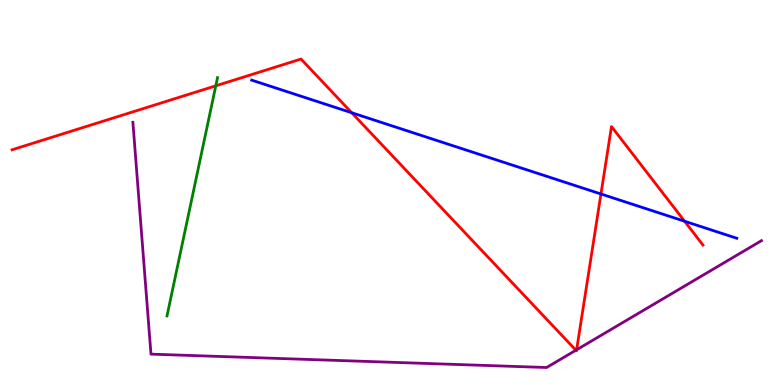[{'lines': ['blue', 'red'], 'intersections': [{'x': 4.54, 'y': 7.07}, {'x': 7.75, 'y': 4.96}, {'x': 8.83, 'y': 4.25}]}, {'lines': ['green', 'red'], 'intersections': [{'x': 2.78, 'y': 7.77}]}, {'lines': ['purple', 'red'], 'intersections': [{'x': 7.43, 'y': 0.903}, {'x': 7.44, 'y': 0.914}]}, {'lines': ['blue', 'green'], 'intersections': []}, {'lines': ['blue', 'purple'], 'intersections': []}, {'lines': ['green', 'purple'], 'intersections': []}]